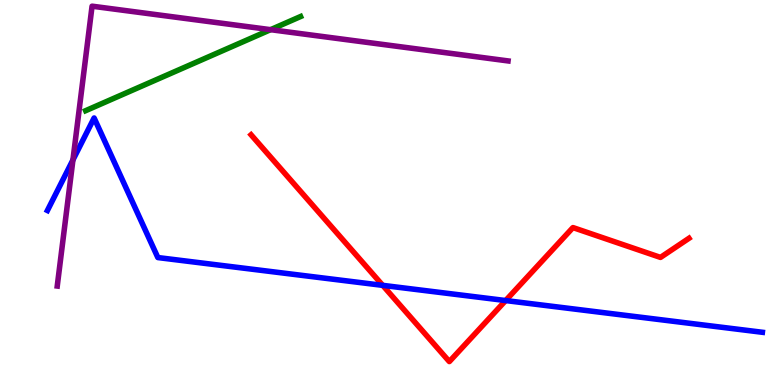[{'lines': ['blue', 'red'], 'intersections': [{'x': 4.94, 'y': 2.59}, {'x': 6.52, 'y': 2.19}]}, {'lines': ['green', 'red'], 'intersections': []}, {'lines': ['purple', 'red'], 'intersections': []}, {'lines': ['blue', 'green'], 'intersections': []}, {'lines': ['blue', 'purple'], 'intersections': [{'x': 0.941, 'y': 5.85}]}, {'lines': ['green', 'purple'], 'intersections': [{'x': 3.49, 'y': 9.23}]}]